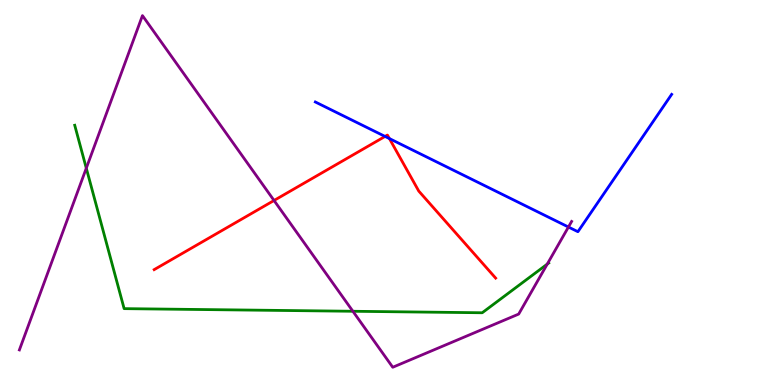[{'lines': ['blue', 'red'], 'intersections': [{'x': 4.97, 'y': 6.46}, {'x': 5.02, 'y': 6.4}]}, {'lines': ['green', 'red'], 'intersections': []}, {'lines': ['purple', 'red'], 'intersections': [{'x': 3.54, 'y': 4.79}]}, {'lines': ['blue', 'green'], 'intersections': []}, {'lines': ['blue', 'purple'], 'intersections': [{'x': 7.33, 'y': 4.1}]}, {'lines': ['green', 'purple'], 'intersections': [{'x': 1.11, 'y': 5.63}, {'x': 4.55, 'y': 1.92}, {'x': 7.06, 'y': 3.14}]}]